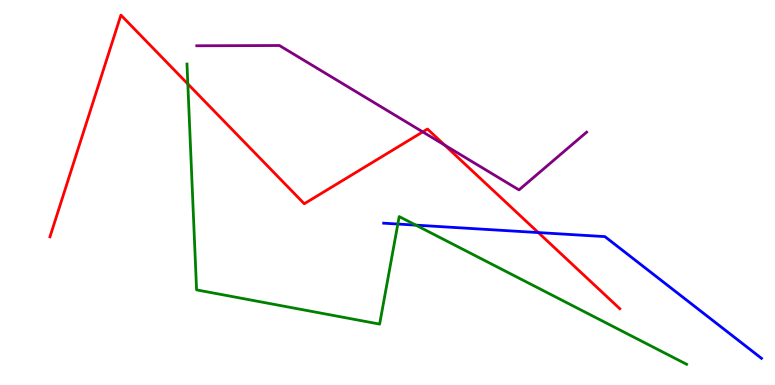[{'lines': ['blue', 'red'], 'intersections': [{'x': 6.95, 'y': 3.96}]}, {'lines': ['green', 'red'], 'intersections': [{'x': 2.42, 'y': 7.82}]}, {'lines': ['purple', 'red'], 'intersections': [{'x': 5.45, 'y': 6.57}, {'x': 5.74, 'y': 6.23}]}, {'lines': ['blue', 'green'], 'intersections': [{'x': 5.13, 'y': 4.18}, {'x': 5.37, 'y': 4.15}]}, {'lines': ['blue', 'purple'], 'intersections': []}, {'lines': ['green', 'purple'], 'intersections': []}]